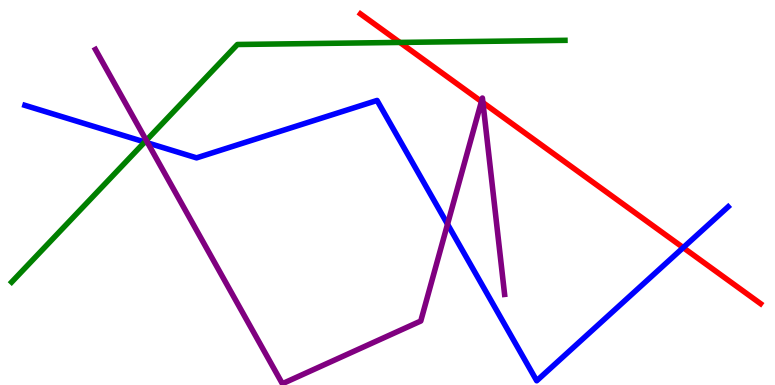[{'lines': ['blue', 'red'], 'intersections': [{'x': 8.82, 'y': 3.57}]}, {'lines': ['green', 'red'], 'intersections': [{'x': 5.16, 'y': 8.9}]}, {'lines': ['purple', 'red'], 'intersections': [{'x': 6.21, 'y': 7.36}, {'x': 6.23, 'y': 7.34}]}, {'lines': ['blue', 'green'], 'intersections': [{'x': 1.87, 'y': 6.31}]}, {'lines': ['blue', 'purple'], 'intersections': [{'x': 1.91, 'y': 6.29}, {'x': 5.77, 'y': 4.18}]}, {'lines': ['green', 'purple'], 'intersections': [{'x': 1.89, 'y': 6.35}]}]